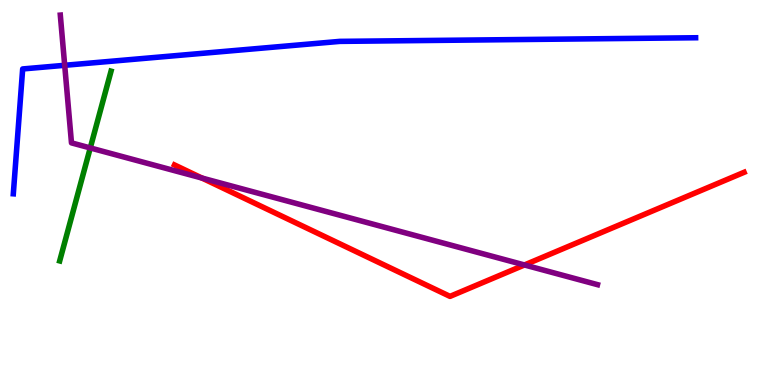[{'lines': ['blue', 'red'], 'intersections': []}, {'lines': ['green', 'red'], 'intersections': []}, {'lines': ['purple', 'red'], 'intersections': [{'x': 2.61, 'y': 5.38}, {'x': 6.77, 'y': 3.12}]}, {'lines': ['blue', 'green'], 'intersections': []}, {'lines': ['blue', 'purple'], 'intersections': [{'x': 0.835, 'y': 8.3}]}, {'lines': ['green', 'purple'], 'intersections': [{'x': 1.16, 'y': 6.16}]}]